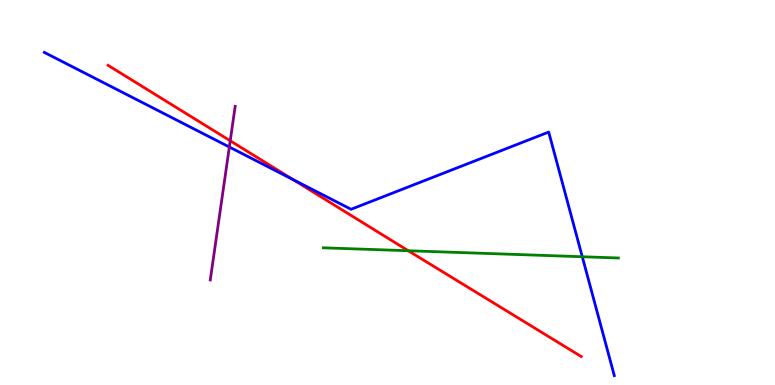[{'lines': ['blue', 'red'], 'intersections': [{'x': 3.78, 'y': 5.33}]}, {'lines': ['green', 'red'], 'intersections': [{'x': 5.27, 'y': 3.49}]}, {'lines': ['purple', 'red'], 'intersections': [{'x': 2.97, 'y': 6.34}]}, {'lines': ['blue', 'green'], 'intersections': [{'x': 7.51, 'y': 3.33}]}, {'lines': ['blue', 'purple'], 'intersections': [{'x': 2.96, 'y': 6.18}]}, {'lines': ['green', 'purple'], 'intersections': []}]